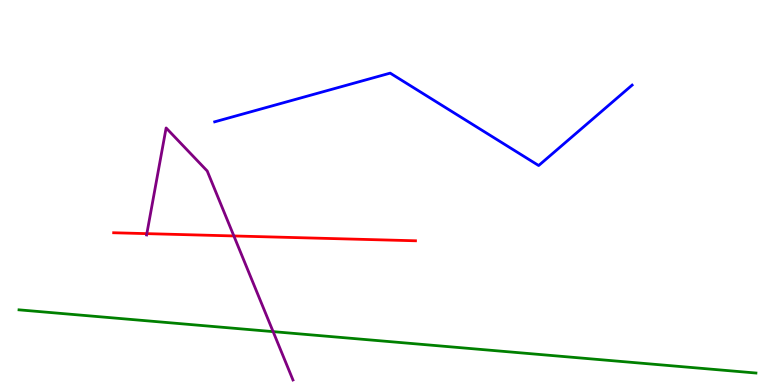[{'lines': ['blue', 'red'], 'intersections': []}, {'lines': ['green', 'red'], 'intersections': []}, {'lines': ['purple', 'red'], 'intersections': [{'x': 1.89, 'y': 3.93}, {'x': 3.02, 'y': 3.87}]}, {'lines': ['blue', 'green'], 'intersections': []}, {'lines': ['blue', 'purple'], 'intersections': []}, {'lines': ['green', 'purple'], 'intersections': [{'x': 3.52, 'y': 1.39}]}]